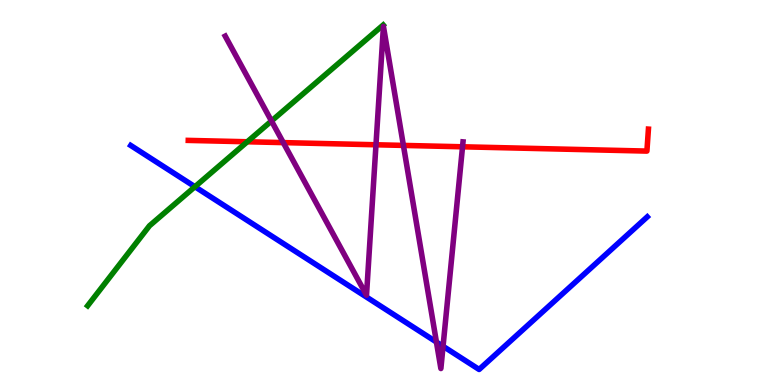[{'lines': ['blue', 'red'], 'intersections': []}, {'lines': ['green', 'red'], 'intersections': [{'x': 3.19, 'y': 6.32}]}, {'lines': ['purple', 'red'], 'intersections': [{'x': 3.66, 'y': 6.3}, {'x': 4.85, 'y': 6.24}, {'x': 5.21, 'y': 6.22}, {'x': 5.97, 'y': 6.19}]}, {'lines': ['blue', 'green'], 'intersections': [{'x': 2.52, 'y': 5.15}]}, {'lines': ['blue', 'purple'], 'intersections': [{'x': 5.63, 'y': 1.12}, {'x': 5.72, 'y': 1.01}]}, {'lines': ['green', 'purple'], 'intersections': [{'x': 3.5, 'y': 6.86}]}]